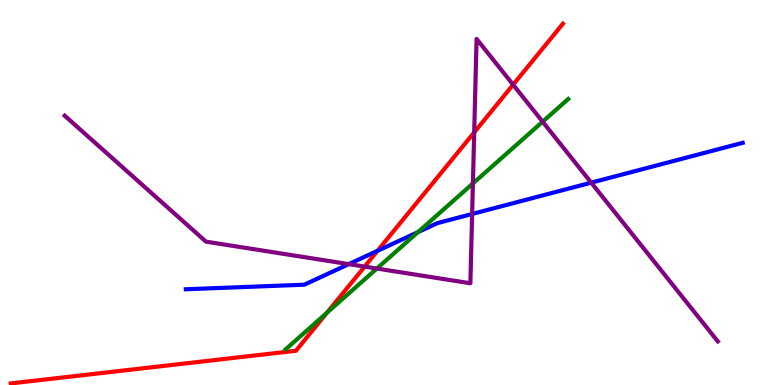[{'lines': ['blue', 'red'], 'intersections': [{'x': 4.87, 'y': 3.48}]}, {'lines': ['green', 'red'], 'intersections': [{'x': 4.22, 'y': 1.88}]}, {'lines': ['purple', 'red'], 'intersections': [{'x': 4.7, 'y': 3.07}, {'x': 6.12, 'y': 6.56}, {'x': 6.62, 'y': 7.8}]}, {'lines': ['blue', 'green'], 'intersections': [{'x': 5.39, 'y': 3.97}]}, {'lines': ['blue', 'purple'], 'intersections': [{'x': 4.5, 'y': 3.14}, {'x': 6.09, 'y': 4.44}, {'x': 7.63, 'y': 5.26}]}, {'lines': ['green', 'purple'], 'intersections': [{'x': 4.86, 'y': 3.02}, {'x': 6.1, 'y': 5.23}, {'x': 7.0, 'y': 6.84}]}]